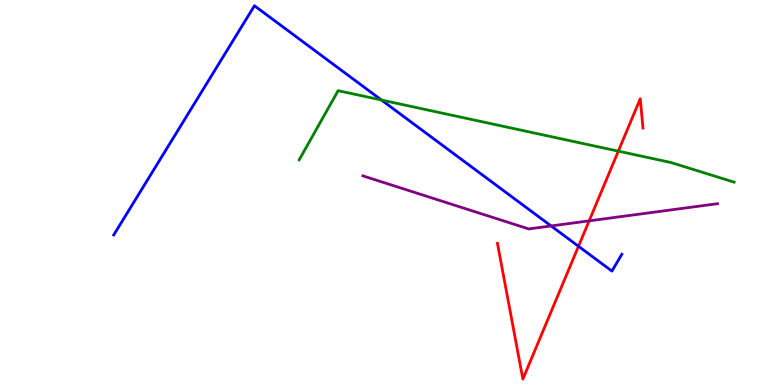[{'lines': ['blue', 'red'], 'intersections': [{'x': 7.46, 'y': 3.6}]}, {'lines': ['green', 'red'], 'intersections': [{'x': 7.98, 'y': 6.07}]}, {'lines': ['purple', 'red'], 'intersections': [{'x': 7.6, 'y': 4.26}]}, {'lines': ['blue', 'green'], 'intersections': [{'x': 4.92, 'y': 7.4}]}, {'lines': ['blue', 'purple'], 'intersections': [{'x': 7.11, 'y': 4.13}]}, {'lines': ['green', 'purple'], 'intersections': []}]